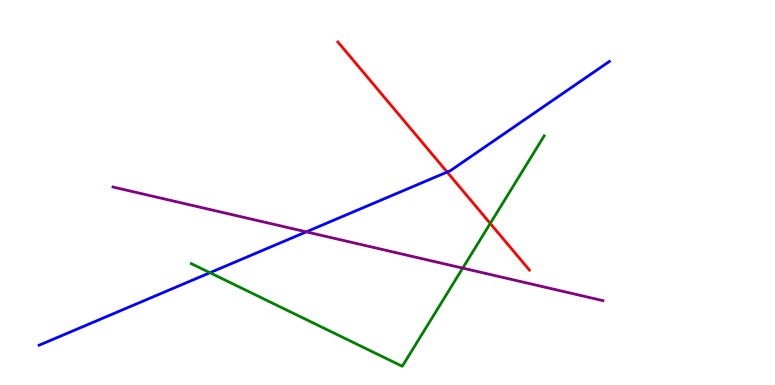[{'lines': ['blue', 'red'], 'intersections': [{'x': 5.77, 'y': 5.53}]}, {'lines': ['green', 'red'], 'intersections': [{'x': 6.33, 'y': 4.2}]}, {'lines': ['purple', 'red'], 'intersections': []}, {'lines': ['blue', 'green'], 'intersections': [{'x': 2.71, 'y': 2.92}]}, {'lines': ['blue', 'purple'], 'intersections': [{'x': 3.95, 'y': 3.98}]}, {'lines': ['green', 'purple'], 'intersections': [{'x': 5.97, 'y': 3.04}]}]